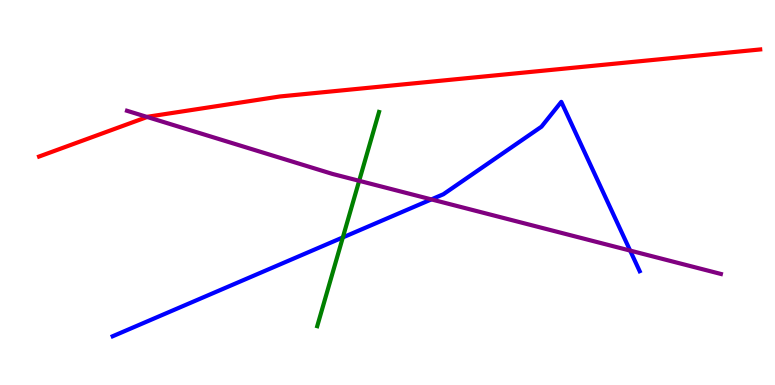[{'lines': ['blue', 'red'], 'intersections': []}, {'lines': ['green', 'red'], 'intersections': []}, {'lines': ['purple', 'red'], 'intersections': [{'x': 1.9, 'y': 6.96}]}, {'lines': ['blue', 'green'], 'intersections': [{'x': 4.42, 'y': 3.83}]}, {'lines': ['blue', 'purple'], 'intersections': [{'x': 5.57, 'y': 4.82}, {'x': 8.13, 'y': 3.49}]}, {'lines': ['green', 'purple'], 'intersections': [{'x': 4.63, 'y': 5.3}]}]